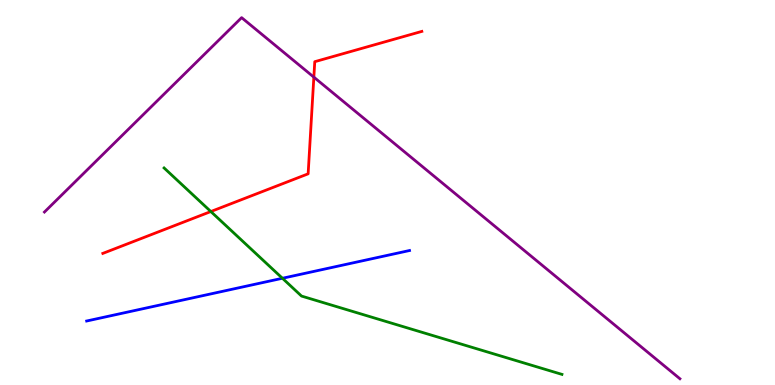[{'lines': ['blue', 'red'], 'intersections': []}, {'lines': ['green', 'red'], 'intersections': [{'x': 2.72, 'y': 4.51}]}, {'lines': ['purple', 'red'], 'intersections': [{'x': 4.05, 'y': 8.0}]}, {'lines': ['blue', 'green'], 'intersections': [{'x': 3.64, 'y': 2.77}]}, {'lines': ['blue', 'purple'], 'intersections': []}, {'lines': ['green', 'purple'], 'intersections': []}]